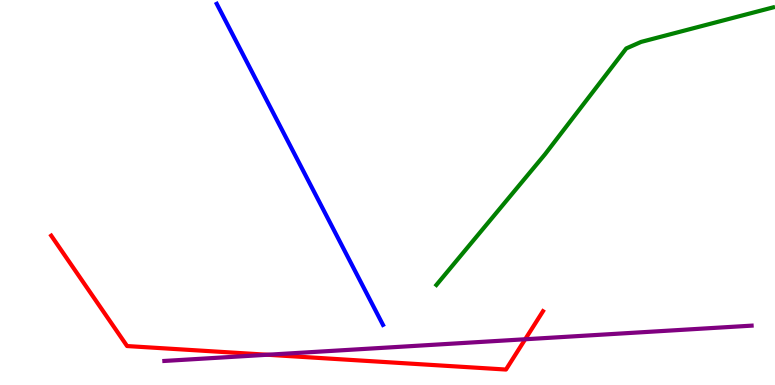[{'lines': ['blue', 'red'], 'intersections': []}, {'lines': ['green', 'red'], 'intersections': []}, {'lines': ['purple', 'red'], 'intersections': [{'x': 3.45, 'y': 0.786}, {'x': 6.78, 'y': 1.19}]}, {'lines': ['blue', 'green'], 'intersections': []}, {'lines': ['blue', 'purple'], 'intersections': []}, {'lines': ['green', 'purple'], 'intersections': []}]